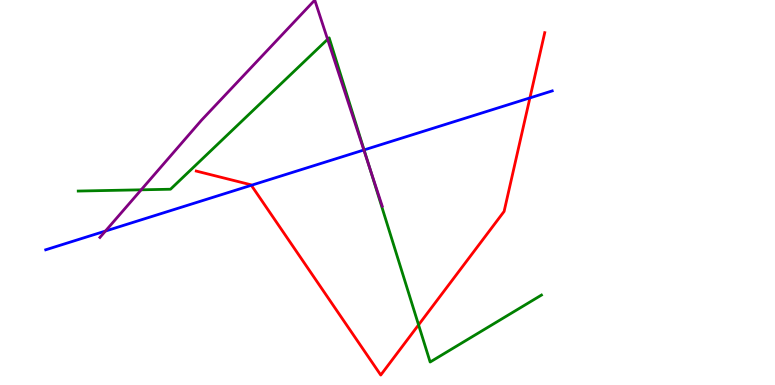[{'lines': ['blue', 'red'], 'intersections': [{'x': 3.24, 'y': 5.19}, {'x': 6.84, 'y': 7.46}]}, {'lines': ['green', 'red'], 'intersections': [{'x': 5.4, 'y': 1.56}]}, {'lines': ['purple', 'red'], 'intersections': []}, {'lines': ['blue', 'green'], 'intersections': [{'x': 4.7, 'y': 6.11}]}, {'lines': ['blue', 'purple'], 'intersections': [{'x': 1.36, 'y': 4.0}, {'x': 4.69, 'y': 6.1}]}, {'lines': ['green', 'purple'], 'intersections': [{'x': 1.82, 'y': 5.07}, {'x': 4.23, 'y': 8.98}, {'x': 4.77, 'y': 5.67}]}]